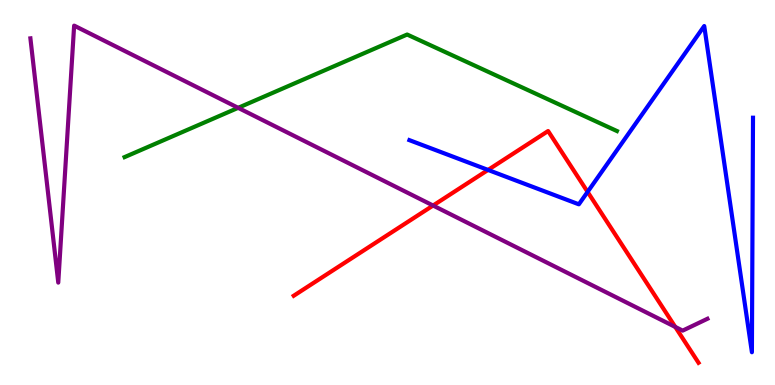[{'lines': ['blue', 'red'], 'intersections': [{'x': 6.3, 'y': 5.59}, {'x': 7.58, 'y': 5.02}]}, {'lines': ['green', 'red'], 'intersections': []}, {'lines': ['purple', 'red'], 'intersections': [{'x': 5.59, 'y': 4.66}, {'x': 8.71, 'y': 1.51}]}, {'lines': ['blue', 'green'], 'intersections': []}, {'lines': ['blue', 'purple'], 'intersections': []}, {'lines': ['green', 'purple'], 'intersections': [{'x': 3.07, 'y': 7.2}]}]